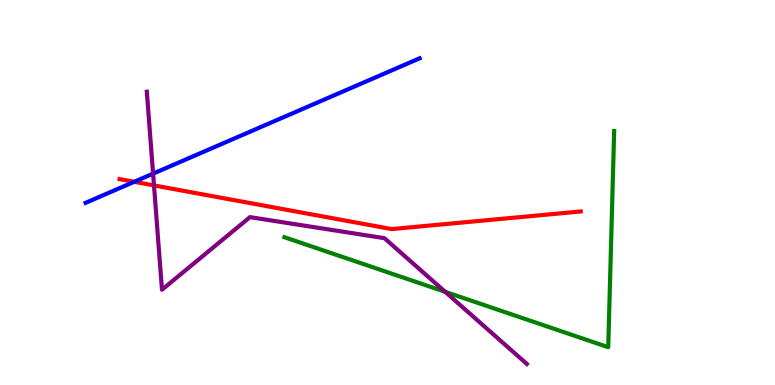[{'lines': ['blue', 'red'], 'intersections': [{'x': 1.73, 'y': 5.28}]}, {'lines': ['green', 'red'], 'intersections': []}, {'lines': ['purple', 'red'], 'intersections': [{'x': 1.99, 'y': 5.18}]}, {'lines': ['blue', 'green'], 'intersections': []}, {'lines': ['blue', 'purple'], 'intersections': [{'x': 1.98, 'y': 5.49}]}, {'lines': ['green', 'purple'], 'intersections': [{'x': 5.74, 'y': 2.42}]}]